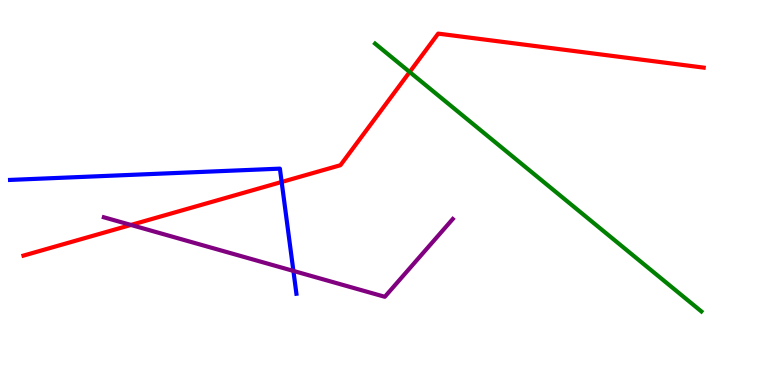[{'lines': ['blue', 'red'], 'intersections': [{'x': 3.63, 'y': 5.27}]}, {'lines': ['green', 'red'], 'intersections': [{'x': 5.29, 'y': 8.13}]}, {'lines': ['purple', 'red'], 'intersections': [{'x': 1.69, 'y': 4.16}]}, {'lines': ['blue', 'green'], 'intersections': []}, {'lines': ['blue', 'purple'], 'intersections': [{'x': 3.79, 'y': 2.96}]}, {'lines': ['green', 'purple'], 'intersections': []}]